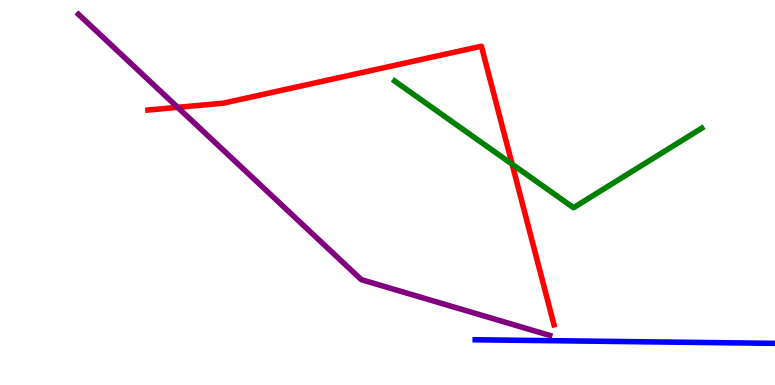[{'lines': ['blue', 'red'], 'intersections': []}, {'lines': ['green', 'red'], 'intersections': [{'x': 6.61, 'y': 5.73}]}, {'lines': ['purple', 'red'], 'intersections': [{'x': 2.29, 'y': 7.21}]}, {'lines': ['blue', 'green'], 'intersections': []}, {'lines': ['blue', 'purple'], 'intersections': []}, {'lines': ['green', 'purple'], 'intersections': []}]